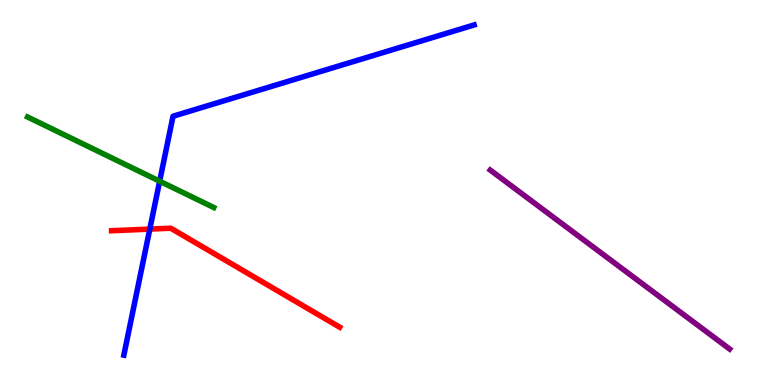[{'lines': ['blue', 'red'], 'intersections': [{'x': 1.93, 'y': 4.05}]}, {'lines': ['green', 'red'], 'intersections': []}, {'lines': ['purple', 'red'], 'intersections': []}, {'lines': ['blue', 'green'], 'intersections': [{'x': 2.06, 'y': 5.29}]}, {'lines': ['blue', 'purple'], 'intersections': []}, {'lines': ['green', 'purple'], 'intersections': []}]